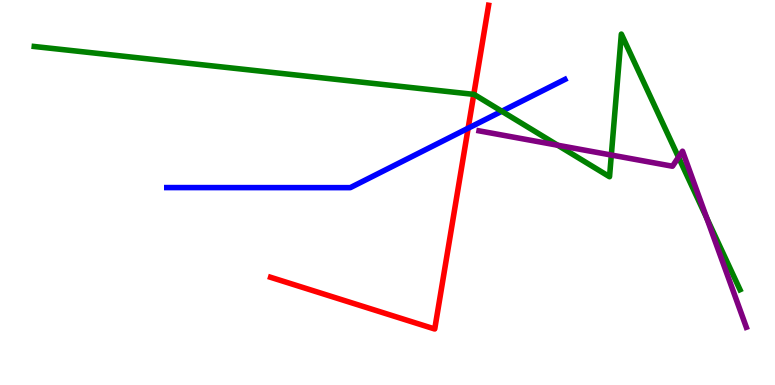[{'lines': ['blue', 'red'], 'intersections': [{'x': 6.04, 'y': 6.67}]}, {'lines': ['green', 'red'], 'intersections': [{'x': 6.11, 'y': 7.55}]}, {'lines': ['purple', 'red'], 'intersections': []}, {'lines': ['blue', 'green'], 'intersections': [{'x': 6.47, 'y': 7.11}]}, {'lines': ['blue', 'purple'], 'intersections': []}, {'lines': ['green', 'purple'], 'intersections': [{'x': 7.2, 'y': 6.23}, {'x': 7.89, 'y': 5.97}, {'x': 8.75, 'y': 5.92}, {'x': 9.12, 'y': 4.33}]}]